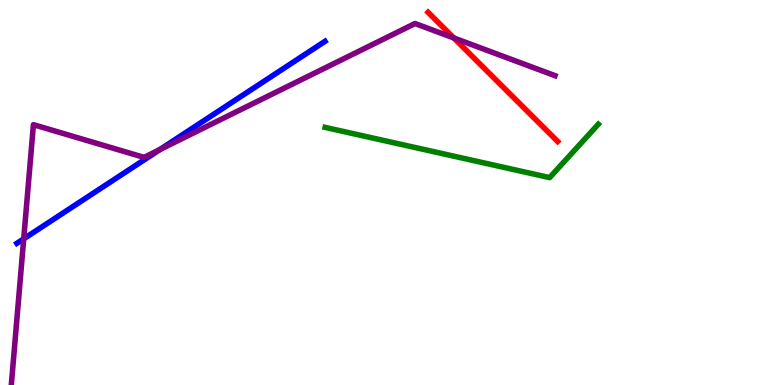[{'lines': ['blue', 'red'], 'intersections': []}, {'lines': ['green', 'red'], 'intersections': []}, {'lines': ['purple', 'red'], 'intersections': [{'x': 5.86, 'y': 9.01}]}, {'lines': ['blue', 'green'], 'intersections': []}, {'lines': ['blue', 'purple'], 'intersections': [{'x': 0.306, 'y': 3.8}, {'x': 2.06, 'y': 6.12}]}, {'lines': ['green', 'purple'], 'intersections': []}]